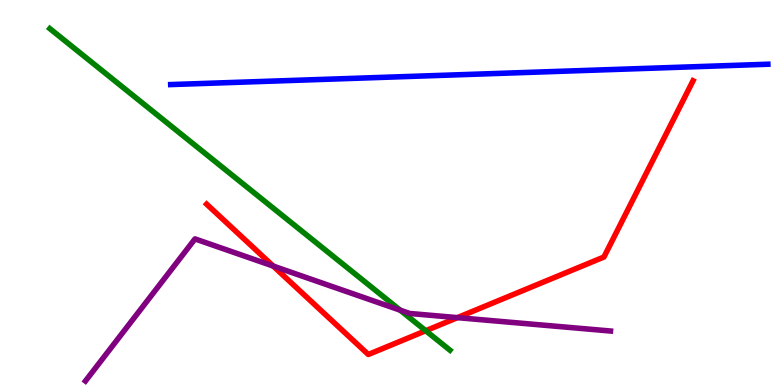[{'lines': ['blue', 'red'], 'intersections': []}, {'lines': ['green', 'red'], 'intersections': [{'x': 5.49, 'y': 1.41}]}, {'lines': ['purple', 'red'], 'intersections': [{'x': 3.53, 'y': 3.09}, {'x': 5.9, 'y': 1.75}]}, {'lines': ['blue', 'green'], 'intersections': []}, {'lines': ['blue', 'purple'], 'intersections': []}, {'lines': ['green', 'purple'], 'intersections': [{'x': 5.16, 'y': 1.94}]}]